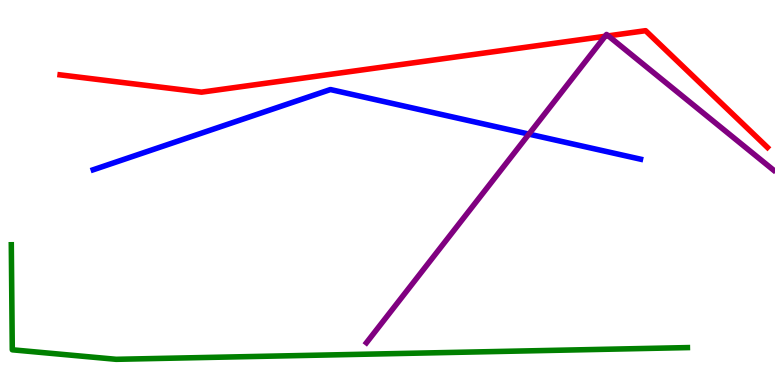[{'lines': ['blue', 'red'], 'intersections': []}, {'lines': ['green', 'red'], 'intersections': []}, {'lines': ['purple', 'red'], 'intersections': [{'x': 7.81, 'y': 9.06}, {'x': 7.85, 'y': 9.07}]}, {'lines': ['blue', 'green'], 'intersections': []}, {'lines': ['blue', 'purple'], 'intersections': [{'x': 6.82, 'y': 6.52}]}, {'lines': ['green', 'purple'], 'intersections': []}]